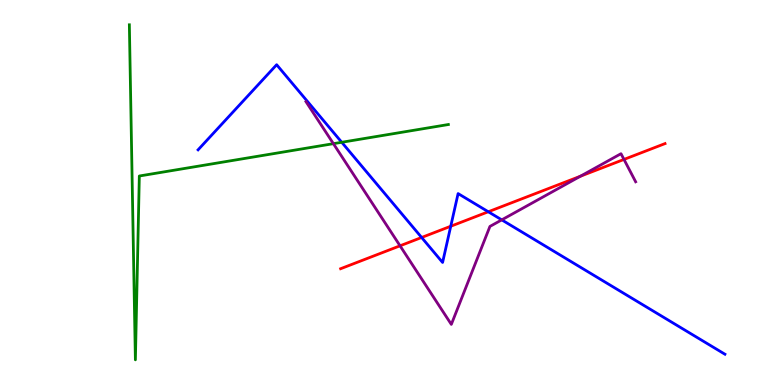[{'lines': ['blue', 'red'], 'intersections': [{'x': 5.44, 'y': 3.83}, {'x': 5.82, 'y': 4.12}, {'x': 6.3, 'y': 4.5}]}, {'lines': ['green', 'red'], 'intersections': []}, {'lines': ['purple', 'red'], 'intersections': [{'x': 5.16, 'y': 3.62}, {'x': 7.49, 'y': 5.42}, {'x': 8.05, 'y': 5.86}]}, {'lines': ['blue', 'green'], 'intersections': [{'x': 4.41, 'y': 6.3}]}, {'lines': ['blue', 'purple'], 'intersections': [{'x': 6.47, 'y': 4.29}]}, {'lines': ['green', 'purple'], 'intersections': [{'x': 4.3, 'y': 6.27}]}]